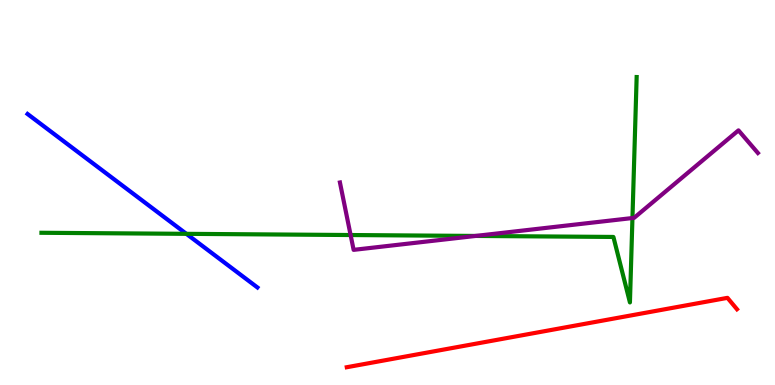[{'lines': ['blue', 'red'], 'intersections': []}, {'lines': ['green', 'red'], 'intersections': []}, {'lines': ['purple', 'red'], 'intersections': []}, {'lines': ['blue', 'green'], 'intersections': [{'x': 2.4, 'y': 3.93}]}, {'lines': ['blue', 'purple'], 'intersections': []}, {'lines': ['green', 'purple'], 'intersections': [{'x': 4.52, 'y': 3.9}, {'x': 6.14, 'y': 3.87}, {'x': 8.16, 'y': 4.34}]}]